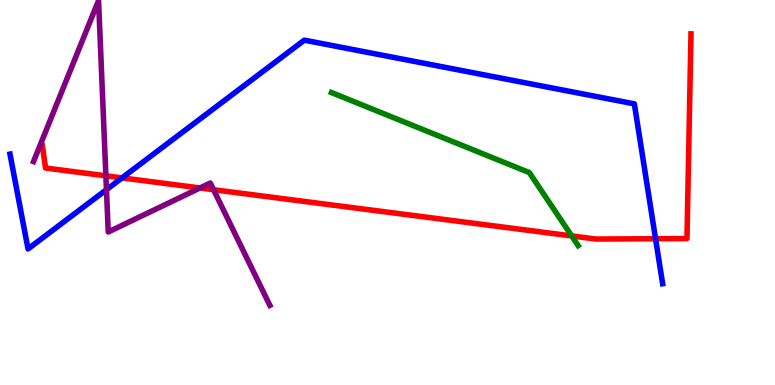[{'lines': ['blue', 'red'], 'intersections': [{'x': 1.57, 'y': 5.38}, {'x': 8.46, 'y': 3.8}]}, {'lines': ['green', 'red'], 'intersections': [{'x': 7.38, 'y': 3.87}]}, {'lines': ['purple', 'red'], 'intersections': [{'x': 1.37, 'y': 5.43}, {'x': 2.58, 'y': 5.12}, {'x': 2.76, 'y': 5.07}]}, {'lines': ['blue', 'green'], 'intersections': []}, {'lines': ['blue', 'purple'], 'intersections': [{'x': 1.37, 'y': 5.07}]}, {'lines': ['green', 'purple'], 'intersections': []}]